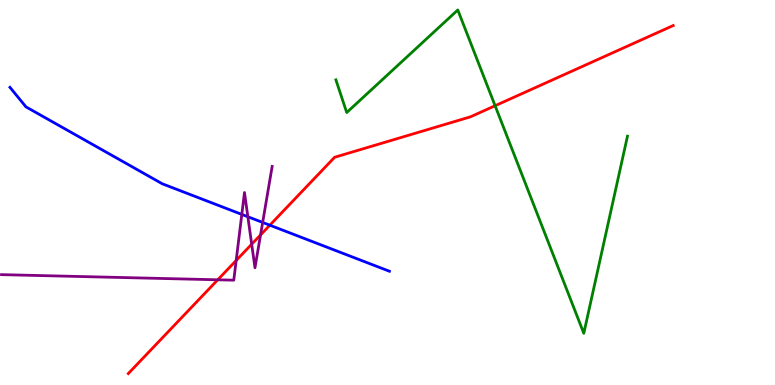[{'lines': ['blue', 'red'], 'intersections': [{'x': 3.48, 'y': 4.15}]}, {'lines': ['green', 'red'], 'intersections': [{'x': 6.39, 'y': 7.25}]}, {'lines': ['purple', 'red'], 'intersections': [{'x': 2.81, 'y': 2.73}, {'x': 3.05, 'y': 3.23}, {'x': 3.25, 'y': 3.66}, {'x': 3.36, 'y': 3.9}]}, {'lines': ['blue', 'green'], 'intersections': []}, {'lines': ['blue', 'purple'], 'intersections': [{'x': 3.12, 'y': 4.43}, {'x': 3.2, 'y': 4.37}, {'x': 3.39, 'y': 4.22}]}, {'lines': ['green', 'purple'], 'intersections': []}]